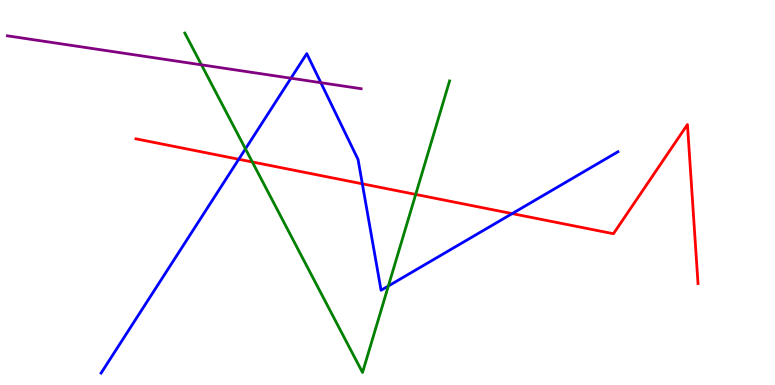[{'lines': ['blue', 'red'], 'intersections': [{'x': 3.08, 'y': 5.86}, {'x': 4.68, 'y': 5.23}, {'x': 6.61, 'y': 4.45}]}, {'lines': ['green', 'red'], 'intersections': [{'x': 3.26, 'y': 5.79}, {'x': 5.36, 'y': 4.95}]}, {'lines': ['purple', 'red'], 'intersections': []}, {'lines': ['blue', 'green'], 'intersections': [{'x': 3.17, 'y': 6.13}, {'x': 5.01, 'y': 2.57}]}, {'lines': ['blue', 'purple'], 'intersections': [{'x': 3.75, 'y': 7.97}, {'x': 4.14, 'y': 7.85}]}, {'lines': ['green', 'purple'], 'intersections': [{'x': 2.6, 'y': 8.32}]}]